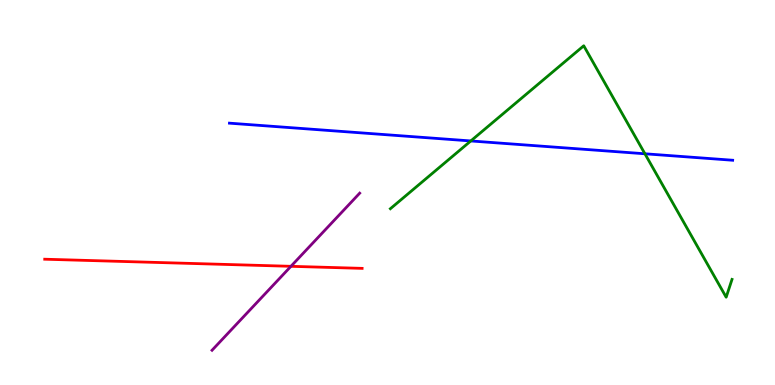[{'lines': ['blue', 'red'], 'intersections': []}, {'lines': ['green', 'red'], 'intersections': []}, {'lines': ['purple', 'red'], 'intersections': [{'x': 3.75, 'y': 3.08}]}, {'lines': ['blue', 'green'], 'intersections': [{'x': 6.07, 'y': 6.34}, {'x': 8.32, 'y': 6.01}]}, {'lines': ['blue', 'purple'], 'intersections': []}, {'lines': ['green', 'purple'], 'intersections': []}]